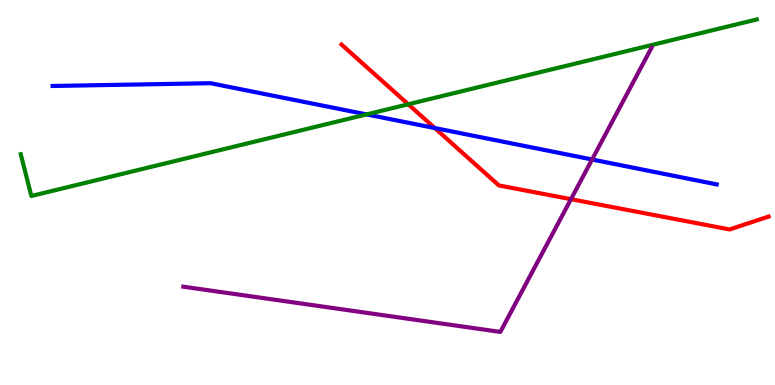[{'lines': ['blue', 'red'], 'intersections': [{'x': 5.61, 'y': 6.67}]}, {'lines': ['green', 'red'], 'intersections': [{'x': 5.27, 'y': 7.29}]}, {'lines': ['purple', 'red'], 'intersections': [{'x': 7.37, 'y': 4.83}]}, {'lines': ['blue', 'green'], 'intersections': [{'x': 4.73, 'y': 7.03}]}, {'lines': ['blue', 'purple'], 'intersections': [{'x': 7.64, 'y': 5.86}]}, {'lines': ['green', 'purple'], 'intersections': []}]